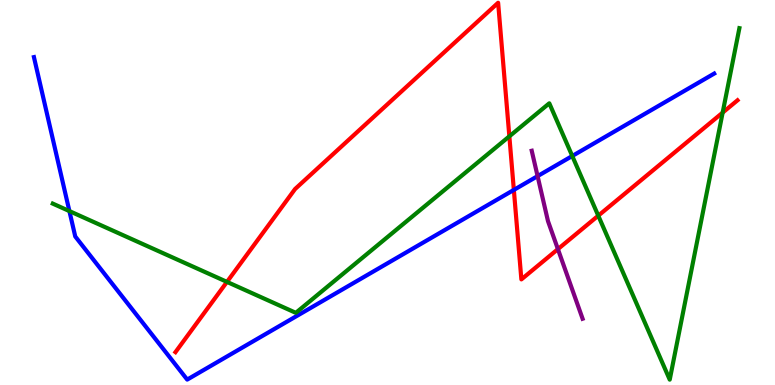[{'lines': ['blue', 'red'], 'intersections': [{'x': 6.63, 'y': 5.07}]}, {'lines': ['green', 'red'], 'intersections': [{'x': 2.93, 'y': 2.68}, {'x': 6.57, 'y': 6.46}, {'x': 7.72, 'y': 4.4}, {'x': 9.32, 'y': 7.08}]}, {'lines': ['purple', 'red'], 'intersections': [{'x': 7.2, 'y': 3.53}]}, {'lines': ['blue', 'green'], 'intersections': [{'x': 0.896, 'y': 4.52}, {'x': 7.38, 'y': 5.95}]}, {'lines': ['blue', 'purple'], 'intersections': [{'x': 6.94, 'y': 5.43}]}, {'lines': ['green', 'purple'], 'intersections': []}]